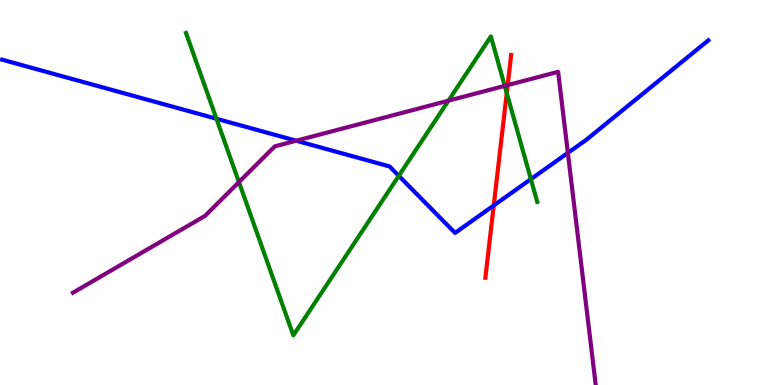[{'lines': ['blue', 'red'], 'intersections': [{'x': 6.37, 'y': 4.66}]}, {'lines': ['green', 'red'], 'intersections': [{'x': 6.54, 'y': 7.58}]}, {'lines': ['purple', 'red'], 'intersections': [{'x': 6.55, 'y': 7.79}]}, {'lines': ['blue', 'green'], 'intersections': [{'x': 2.79, 'y': 6.92}, {'x': 5.15, 'y': 5.43}, {'x': 6.85, 'y': 5.35}]}, {'lines': ['blue', 'purple'], 'intersections': [{'x': 3.82, 'y': 6.35}, {'x': 7.33, 'y': 6.03}]}, {'lines': ['green', 'purple'], 'intersections': [{'x': 3.08, 'y': 5.27}, {'x': 5.79, 'y': 7.38}, {'x': 6.51, 'y': 7.77}]}]